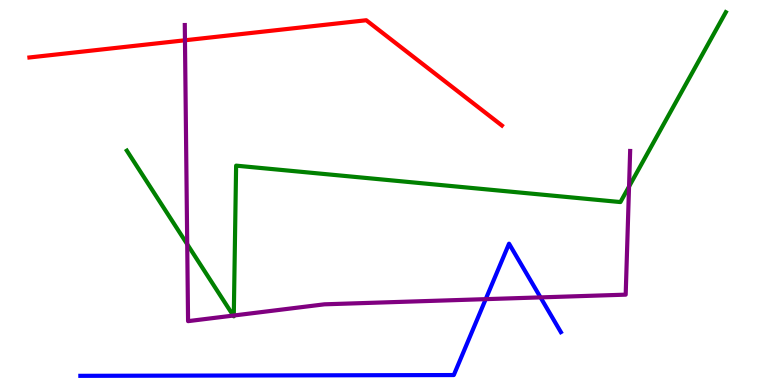[{'lines': ['blue', 'red'], 'intersections': []}, {'lines': ['green', 'red'], 'intersections': []}, {'lines': ['purple', 'red'], 'intersections': [{'x': 2.39, 'y': 8.95}]}, {'lines': ['blue', 'green'], 'intersections': []}, {'lines': ['blue', 'purple'], 'intersections': [{'x': 6.27, 'y': 2.23}, {'x': 6.97, 'y': 2.28}]}, {'lines': ['green', 'purple'], 'intersections': [{'x': 2.42, 'y': 3.66}, {'x': 3.01, 'y': 1.8}, {'x': 3.02, 'y': 1.81}, {'x': 8.12, 'y': 5.15}]}]